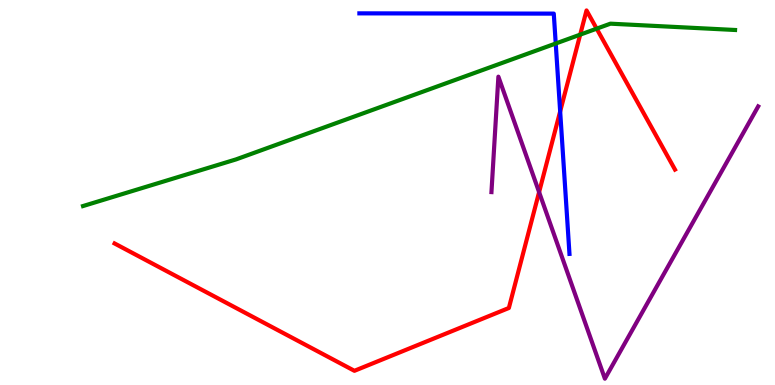[{'lines': ['blue', 'red'], 'intersections': [{'x': 7.23, 'y': 7.11}]}, {'lines': ['green', 'red'], 'intersections': [{'x': 7.49, 'y': 9.1}, {'x': 7.7, 'y': 9.26}]}, {'lines': ['purple', 'red'], 'intersections': [{'x': 6.96, 'y': 5.01}]}, {'lines': ['blue', 'green'], 'intersections': [{'x': 7.17, 'y': 8.87}]}, {'lines': ['blue', 'purple'], 'intersections': []}, {'lines': ['green', 'purple'], 'intersections': []}]